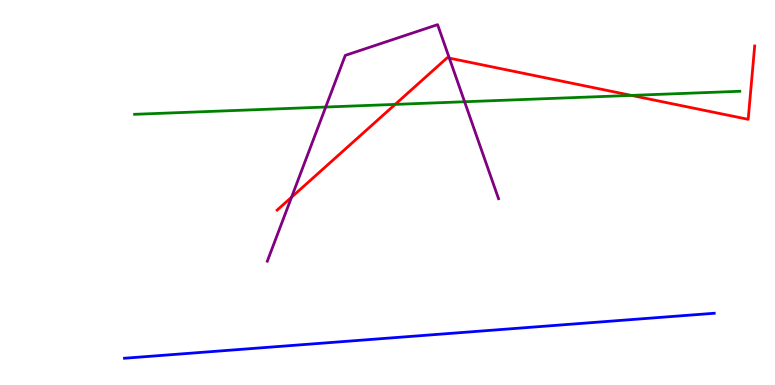[{'lines': ['blue', 'red'], 'intersections': []}, {'lines': ['green', 'red'], 'intersections': [{'x': 5.1, 'y': 7.29}, {'x': 8.15, 'y': 7.52}]}, {'lines': ['purple', 'red'], 'intersections': [{'x': 3.76, 'y': 4.88}, {'x': 5.8, 'y': 8.49}]}, {'lines': ['blue', 'green'], 'intersections': []}, {'lines': ['blue', 'purple'], 'intersections': []}, {'lines': ['green', 'purple'], 'intersections': [{'x': 4.2, 'y': 7.22}, {'x': 5.99, 'y': 7.36}]}]